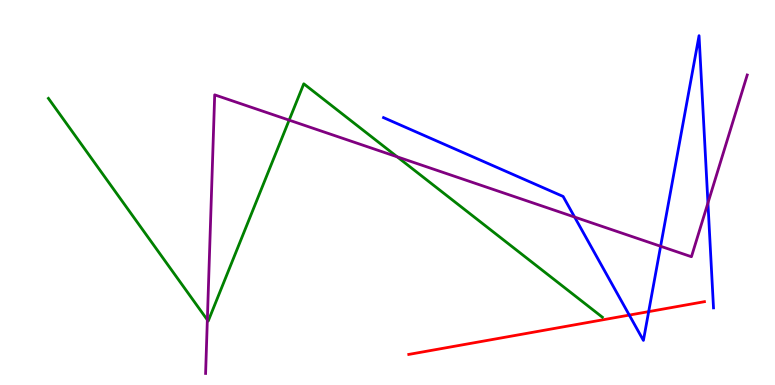[{'lines': ['blue', 'red'], 'intersections': [{'x': 8.12, 'y': 1.82}, {'x': 8.37, 'y': 1.91}]}, {'lines': ['green', 'red'], 'intersections': []}, {'lines': ['purple', 'red'], 'intersections': []}, {'lines': ['blue', 'green'], 'intersections': []}, {'lines': ['blue', 'purple'], 'intersections': [{'x': 7.41, 'y': 4.36}, {'x': 8.52, 'y': 3.6}, {'x': 9.13, 'y': 4.73}]}, {'lines': ['green', 'purple'], 'intersections': [{'x': 2.68, 'y': 1.69}, {'x': 3.73, 'y': 6.88}, {'x': 5.12, 'y': 5.93}]}]